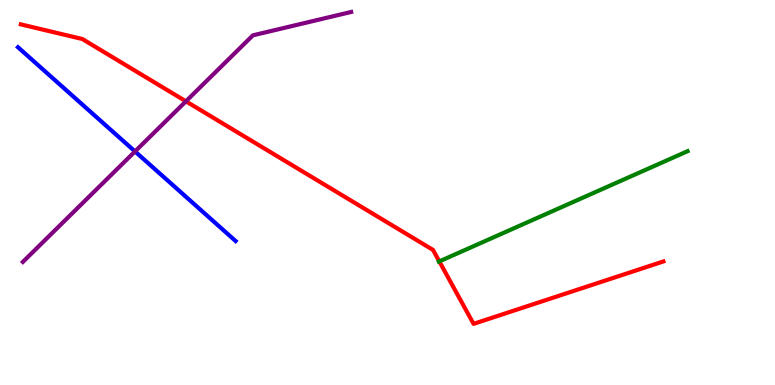[{'lines': ['blue', 'red'], 'intersections': []}, {'lines': ['green', 'red'], 'intersections': [{'x': 5.67, 'y': 3.21}]}, {'lines': ['purple', 'red'], 'intersections': [{'x': 2.4, 'y': 7.37}]}, {'lines': ['blue', 'green'], 'intersections': []}, {'lines': ['blue', 'purple'], 'intersections': [{'x': 1.74, 'y': 6.07}]}, {'lines': ['green', 'purple'], 'intersections': []}]